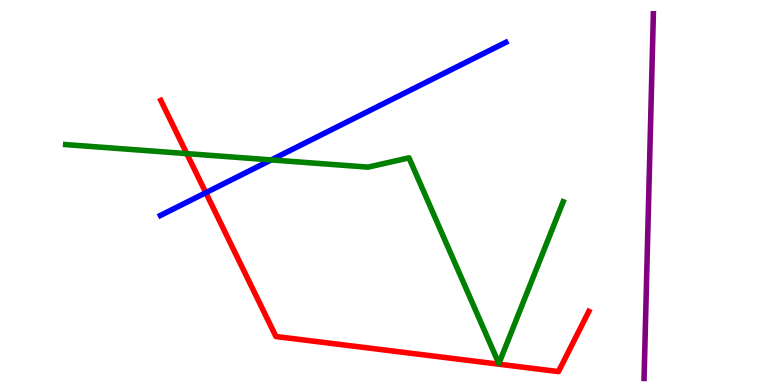[{'lines': ['blue', 'red'], 'intersections': [{'x': 2.66, 'y': 4.99}]}, {'lines': ['green', 'red'], 'intersections': [{'x': 2.41, 'y': 6.01}]}, {'lines': ['purple', 'red'], 'intersections': []}, {'lines': ['blue', 'green'], 'intersections': [{'x': 3.5, 'y': 5.85}]}, {'lines': ['blue', 'purple'], 'intersections': []}, {'lines': ['green', 'purple'], 'intersections': []}]